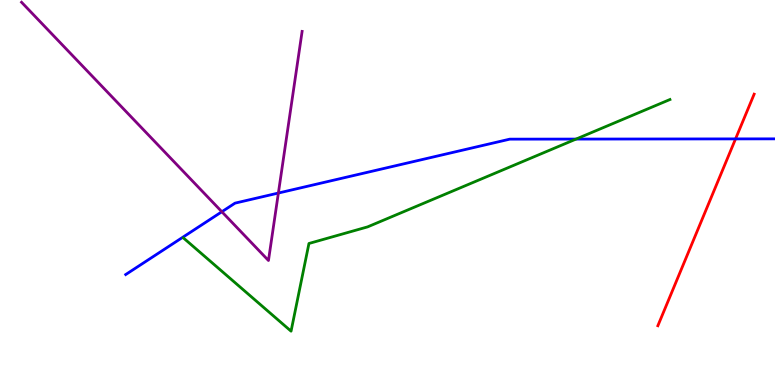[{'lines': ['blue', 'red'], 'intersections': [{'x': 9.49, 'y': 6.39}]}, {'lines': ['green', 'red'], 'intersections': []}, {'lines': ['purple', 'red'], 'intersections': []}, {'lines': ['blue', 'green'], 'intersections': [{'x': 7.43, 'y': 6.39}]}, {'lines': ['blue', 'purple'], 'intersections': [{'x': 2.86, 'y': 4.5}, {'x': 3.59, 'y': 4.99}]}, {'lines': ['green', 'purple'], 'intersections': []}]